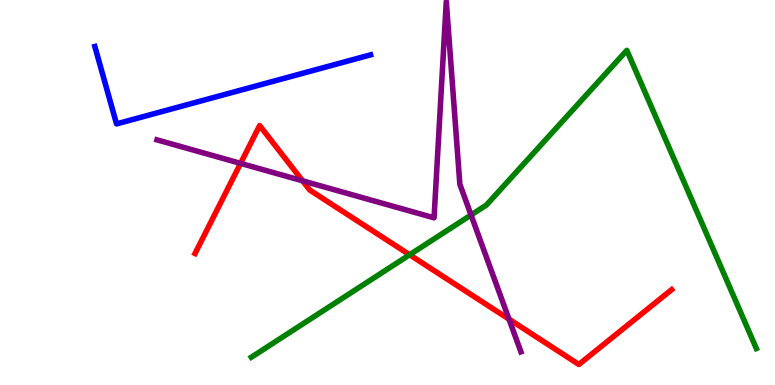[{'lines': ['blue', 'red'], 'intersections': []}, {'lines': ['green', 'red'], 'intersections': [{'x': 5.29, 'y': 3.38}]}, {'lines': ['purple', 'red'], 'intersections': [{'x': 3.1, 'y': 5.76}, {'x': 3.9, 'y': 5.3}, {'x': 6.57, 'y': 1.71}]}, {'lines': ['blue', 'green'], 'intersections': []}, {'lines': ['blue', 'purple'], 'intersections': []}, {'lines': ['green', 'purple'], 'intersections': [{'x': 6.08, 'y': 4.42}]}]